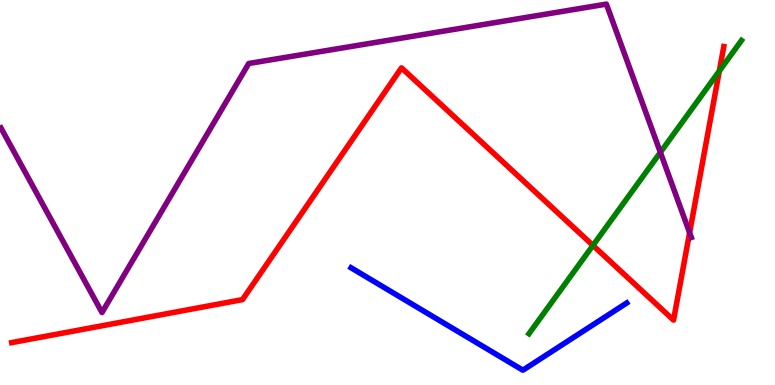[{'lines': ['blue', 'red'], 'intersections': []}, {'lines': ['green', 'red'], 'intersections': [{'x': 7.65, 'y': 3.63}, {'x': 9.28, 'y': 8.15}]}, {'lines': ['purple', 'red'], 'intersections': [{'x': 8.9, 'y': 3.96}]}, {'lines': ['blue', 'green'], 'intersections': []}, {'lines': ['blue', 'purple'], 'intersections': []}, {'lines': ['green', 'purple'], 'intersections': [{'x': 8.52, 'y': 6.04}]}]